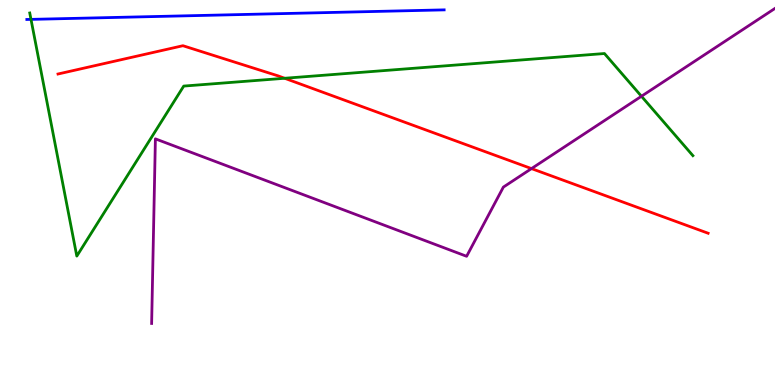[{'lines': ['blue', 'red'], 'intersections': []}, {'lines': ['green', 'red'], 'intersections': [{'x': 3.67, 'y': 7.97}]}, {'lines': ['purple', 'red'], 'intersections': [{'x': 6.86, 'y': 5.62}]}, {'lines': ['blue', 'green'], 'intersections': [{'x': 0.4, 'y': 9.5}]}, {'lines': ['blue', 'purple'], 'intersections': []}, {'lines': ['green', 'purple'], 'intersections': [{'x': 8.28, 'y': 7.5}]}]